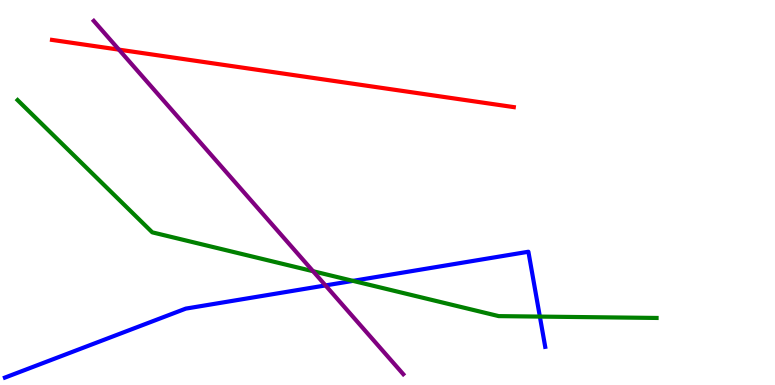[{'lines': ['blue', 'red'], 'intersections': []}, {'lines': ['green', 'red'], 'intersections': []}, {'lines': ['purple', 'red'], 'intersections': [{'x': 1.53, 'y': 8.71}]}, {'lines': ['blue', 'green'], 'intersections': [{'x': 4.55, 'y': 2.7}, {'x': 6.97, 'y': 1.78}]}, {'lines': ['blue', 'purple'], 'intersections': [{'x': 4.2, 'y': 2.59}]}, {'lines': ['green', 'purple'], 'intersections': [{'x': 4.04, 'y': 2.96}]}]